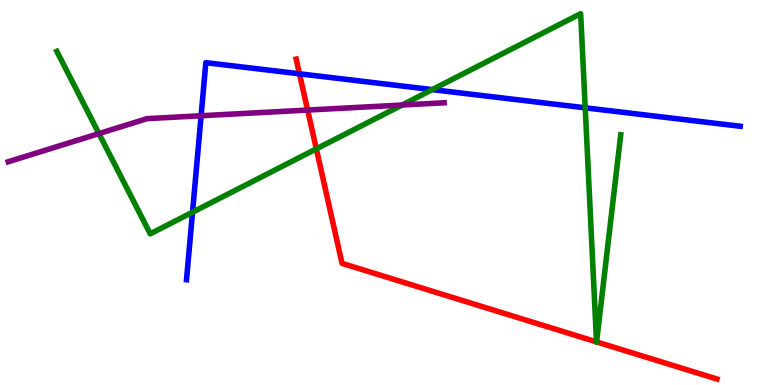[{'lines': ['blue', 'red'], 'intersections': [{'x': 3.86, 'y': 8.08}]}, {'lines': ['green', 'red'], 'intersections': [{'x': 4.08, 'y': 6.13}, {'x': 7.7, 'y': 1.12}, {'x': 7.7, 'y': 1.12}]}, {'lines': ['purple', 'red'], 'intersections': [{'x': 3.97, 'y': 7.14}]}, {'lines': ['blue', 'green'], 'intersections': [{'x': 2.48, 'y': 4.49}, {'x': 5.58, 'y': 7.67}, {'x': 7.55, 'y': 7.2}]}, {'lines': ['blue', 'purple'], 'intersections': [{'x': 2.59, 'y': 6.99}]}, {'lines': ['green', 'purple'], 'intersections': [{'x': 1.28, 'y': 6.53}, {'x': 5.19, 'y': 7.27}]}]